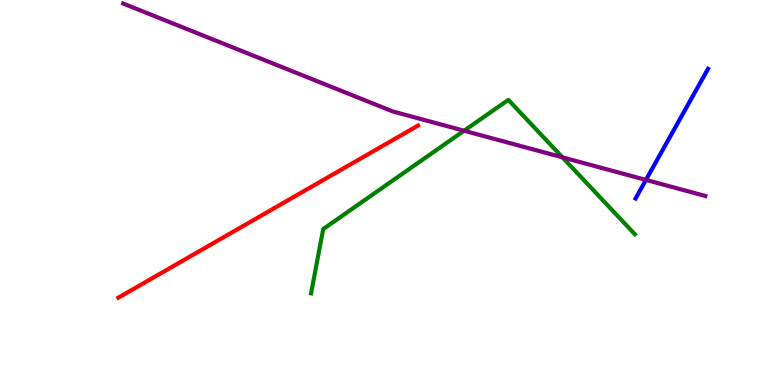[{'lines': ['blue', 'red'], 'intersections': []}, {'lines': ['green', 'red'], 'intersections': []}, {'lines': ['purple', 'red'], 'intersections': []}, {'lines': ['blue', 'green'], 'intersections': []}, {'lines': ['blue', 'purple'], 'intersections': [{'x': 8.33, 'y': 5.33}]}, {'lines': ['green', 'purple'], 'intersections': [{'x': 5.99, 'y': 6.6}, {'x': 7.26, 'y': 5.91}]}]